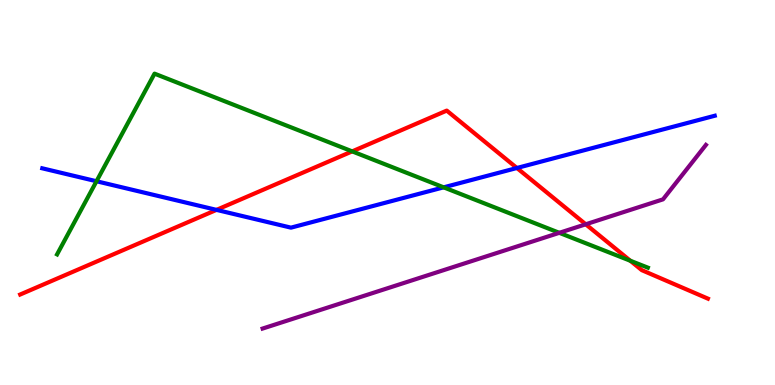[{'lines': ['blue', 'red'], 'intersections': [{'x': 2.79, 'y': 4.55}, {'x': 6.67, 'y': 5.64}]}, {'lines': ['green', 'red'], 'intersections': [{'x': 4.54, 'y': 6.07}, {'x': 8.13, 'y': 3.23}]}, {'lines': ['purple', 'red'], 'intersections': [{'x': 7.56, 'y': 4.17}]}, {'lines': ['blue', 'green'], 'intersections': [{'x': 1.25, 'y': 5.29}, {'x': 5.72, 'y': 5.13}]}, {'lines': ['blue', 'purple'], 'intersections': []}, {'lines': ['green', 'purple'], 'intersections': [{'x': 7.22, 'y': 3.95}]}]